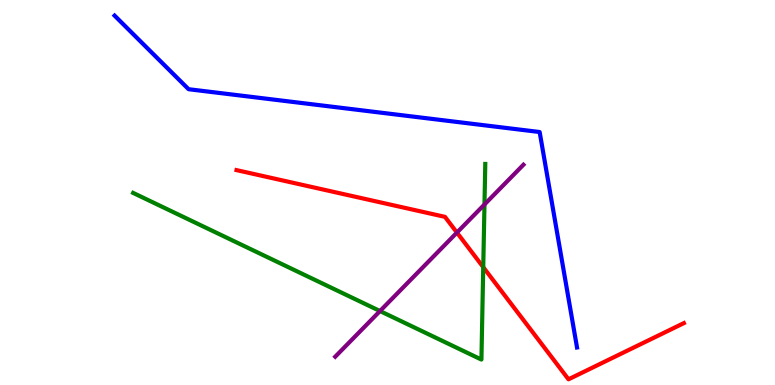[{'lines': ['blue', 'red'], 'intersections': []}, {'lines': ['green', 'red'], 'intersections': [{'x': 6.24, 'y': 3.06}]}, {'lines': ['purple', 'red'], 'intersections': [{'x': 5.9, 'y': 3.96}]}, {'lines': ['blue', 'green'], 'intersections': []}, {'lines': ['blue', 'purple'], 'intersections': []}, {'lines': ['green', 'purple'], 'intersections': [{'x': 4.9, 'y': 1.92}, {'x': 6.25, 'y': 4.69}]}]